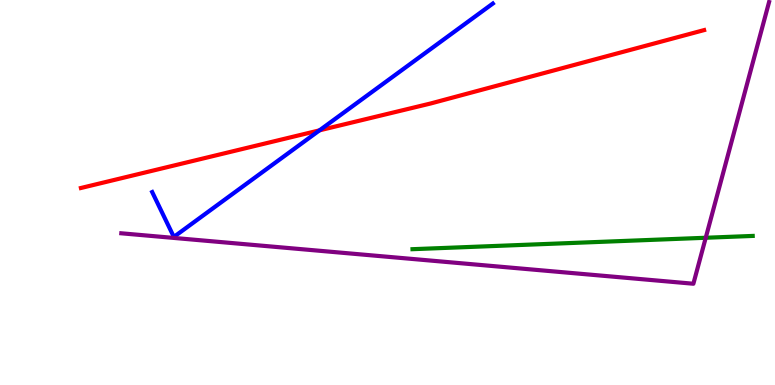[{'lines': ['blue', 'red'], 'intersections': [{'x': 4.12, 'y': 6.61}]}, {'lines': ['green', 'red'], 'intersections': []}, {'lines': ['purple', 'red'], 'intersections': []}, {'lines': ['blue', 'green'], 'intersections': []}, {'lines': ['blue', 'purple'], 'intersections': []}, {'lines': ['green', 'purple'], 'intersections': [{'x': 9.11, 'y': 3.82}]}]